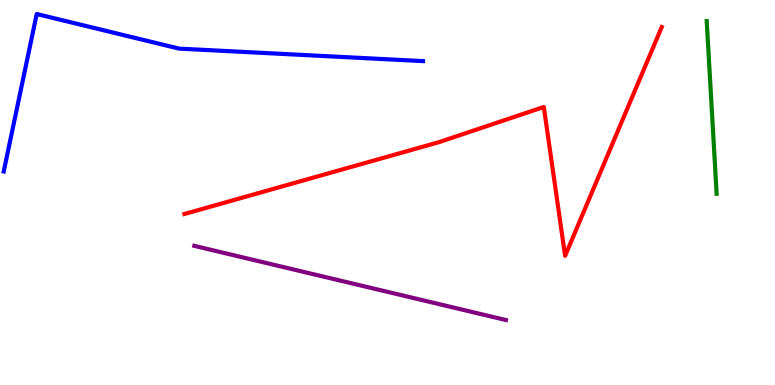[{'lines': ['blue', 'red'], 'intersections': []}, {'lines': ['green', 'red'], 'intersections': []}, {'lines': ['purple', 'red'], 'intersections': []}, {'lines': ['blue', 'green'], 'intersections': []}, {'lines': ['blue', 'purple'], 'intersections': []}, {'lines': ['green', 'purple'], 'intersections': []}]